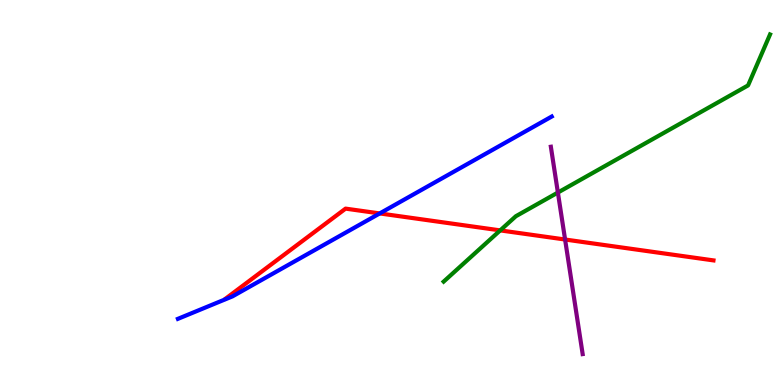[{'lines': ['blue', 'red'], 'intersections': [{'x': 4.9, 'y': 4.46}]}, {'lines': ['green', 'red'], 'intersections': [{'x': 6.45, 'y': 4.02}]}, {'lines': ['purple', 'red'], 'intersections': [{'x': 7.29, 'y': 3.78}]}, {'lines': ['blue', 'green'], 'intersections': []}, {'lines': ['blue', 'purple'], 'intersections': []}, {'lines': ['green', 'purple'], 'intersections': [{'x': 7.2, 'y': 5.0}]}]